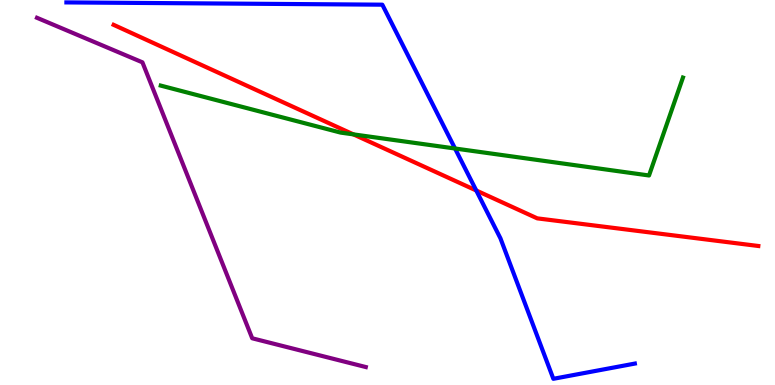[{'lines': ['blue', 'red'], 'intersections': [{'x': 6.15, 'y': 5.05}]}, {'lines': ['green', 'red'], 'intersections': [{'x': 4.56, 'y': 6.51}]}, {'lines': ['purple', 'red'], 'intersections': []}, {'lines': ['blue', 'green'], 'intersections': [{'x': 5.87, 'y': 6.14}]}, {'lines': ['blue', 'purple'], 'intersections': []}, {'lines': ['green', 'purple'], 'intersections': []}]